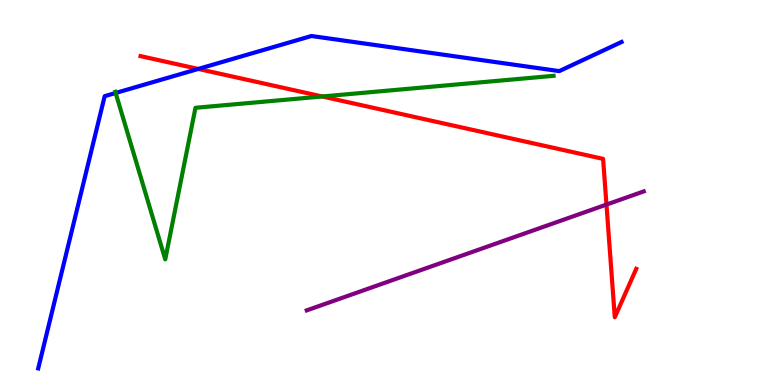[{'lines': ['blue', 'red'], 'intersections': [{'x': 2.56, 'y': 8.21}]}, {'lines': ['green', 'red'], 'intersections': [{'x': 4.16, 'y': 7.49}]}, {'lines': ['purple', 'red'], 'intersections': [{'x': 7.83, 'y': 4.69}]}, {'lines': ['blue', 'green'], 'intersections': [{'x': 1.49, 'y': 7.59}]}, {'lines': ['blue', 'purple'], 'intersections': []}, {'lines': ['green', 'purple'], 'intersections': []}]